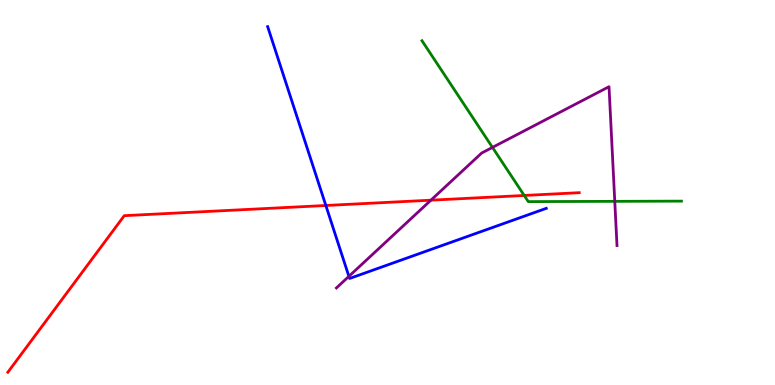[{'lines': ['blue', 'red'], 'intersections': [{'x': 4.2, 'y': 4.66}]}, {'lines': ['green', 'red'], 'intersections': [{'x': 6.76, 'y': 4.92}]}, {'lines': ['purple', 'red'], 'intersections': [{'x': 5.56, 'y': 4.8}]}, {'lines': ['blue', 'green'], 'intersections': []}, {'lines': ['blue', 'purple'], 'intersections': [{'x': 4.5, 'y': 2.82}]}, {'lines': ['green', 'purple'], 'intersections': [{'x': 6.35, 'y': 6.17}, {'x': 7.93, 'y': 4.77}]}]